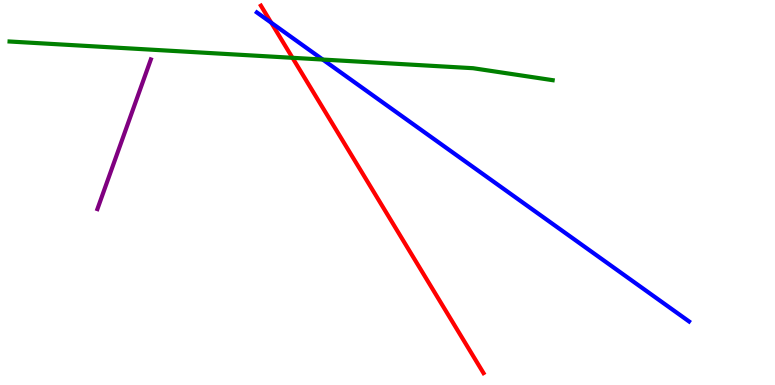[{'lines': ['blue', 'red'], 'intersections': [{'x': 3.5, 'y': 9.41}]}, {'lines': ['green', 'red'], 'intersections': [{'x': 3.77, 'y': 8.5}]}, {'lines': ['purple', 'red'], 'intersections': []}, {'lines': ['blue', 'green'], 'intersections': [{'x': 4.16, 'y': 8.45}]}, {'lines': ['blue', 'purple'], 'intersections': []}, {'lines': ['green', 'purple'], 'intersections': []}]